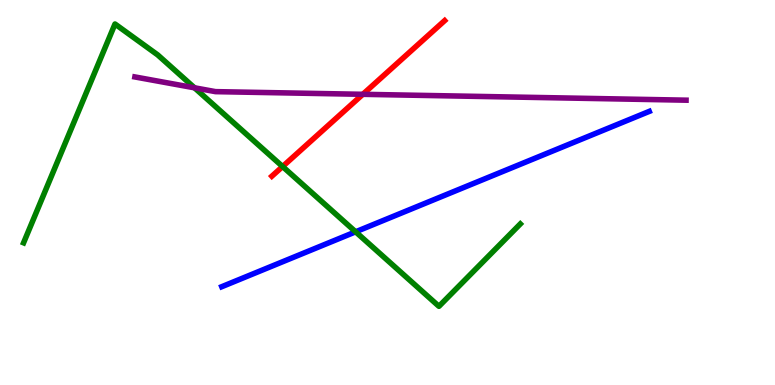[{'lines': ['blue', 'red'], 'intersections': []}, {'lines': ['green', 'red'], 'intersections': [{'x': 3.65, 'y': 5.67}]}, {'lines': ['purple', 'red'], 'intersections': [{'x': 4.68, 'y': 7.55}]}, {'lines': ['blue', 'green'], 'intersections': [{'x': 4.59, 'y': 3.98}]}, {'lines': ['blue', 'purple'], 'intersections': []}, {'lines': ['green', 'purple'], 'intersections': [{'x': 2.51, 'y': 7.72}]}]